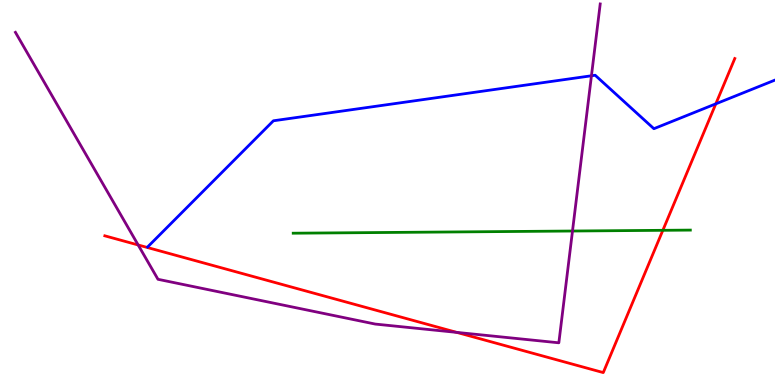[{'lines': ['blue', 'red'], 'intersections': [{'x': 9.24, 'y': 7.3}]}, {'lines': ['green', 'red'], 'intersections': [{'x': 8.55, 'y': 4.02}]}, {'lines': ['purple', 'red'], 'intersections': [{'x': 1.78, 'y': 3.64}, {'x': 5.89, 'y': 1.37}]}, {'lines': ['blue', 'green'], 'intersections': []}, {'lines': ['blue', 'purple'], 'intersections': [{'x': 7.63, 'y': 8.03}]}, {'lines': ['green', 'purple'], 'intersections': [{'x': 7.39, 'y': 4.0}]}]